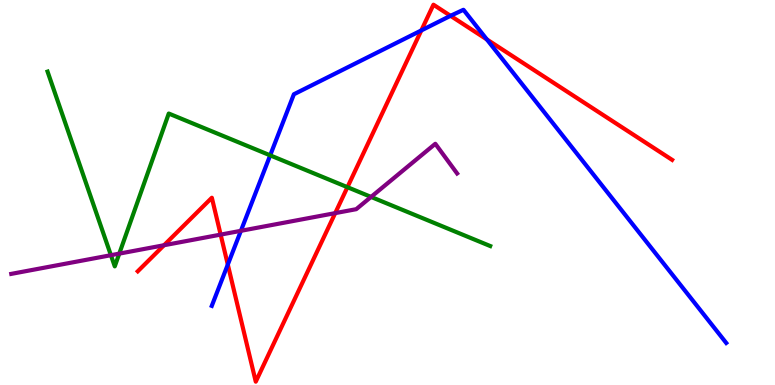[{'lines': ['blue', 'red'], 'intersections': [{'x': 2.94, 'y': 3.13}, {'x': 5.44, 'y': 9.21}, {'x': 5.81, 'y': 9.59}, {'x': 6.28, 'y': 8.98}]}, {'lines': ['green', 'red'], 'intersections': [{'x': 4.48, 'y': 5.14}]}, {'lines': ['purple', 'red'], 'intersections': [{'x': 2.12, 'y': 3.63}, {'x': 2.85, 'y': 3.91}, {'x': 4.33, 'y': 4.46}]}, {'lines': ['blue', 'green'], 'intersections': [{'x': 3.49, 'y': 5.97}]}, {'lines': ['blue', 'purple'], 'intersections': [{'x': 3.11, 'y': 4.0}]}, {'lines': ['green', 'purple'], 'intersections': [{'x': 1.43, 'y': 3.37}, {'x': 1.54, 'y': 3.41}, {'x': 4.79, 'y': 4.89}]}]